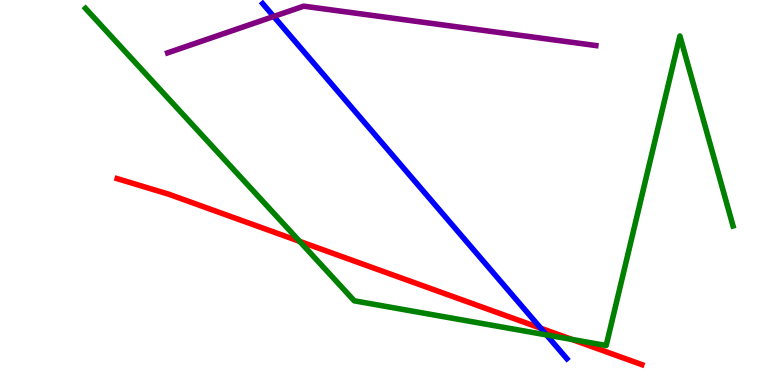[{'lines': ['blue', 'red'], 'intersections': [{'x': 6.98, 'y': 1.48}]}, {'lines': ['green', 'red'], 'intersections': [{'x': 3.87, 'y': 3.73}, {'x': 7.38, 'y': 1.18}]}, {'lines': ['purple', 'red'], 'intersections': []}, {'lines': ['blue', 'green'], 'intersections': [{'x': 7.05, 'y': 1.3}]}, {'lines': ['blue', 'purple'], 'intersections': [{'x': 3.53, 'y': 9.57}]}, {'lines': ['green', 'purple'], 'intersections': []}]